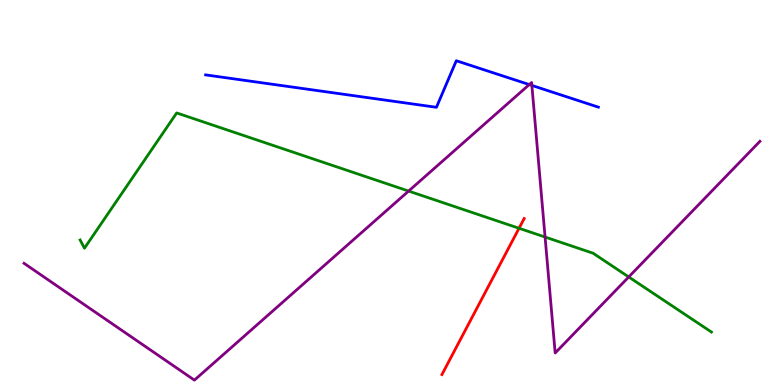[{'lines': ['blue', 'red'], 'intersections': []}, {'lines': ['green', 'red'], 'intersections': [{'x': 6.7, 'y': 4.07}]}, {'lines': ['purple', 'red'], 'intersections': []}, {'lines': ['blue', 'green'], 'intersections': []}, {'lines': ['blue', 'purple'], 'intersections': [{'x': 6.83, 'y': 7.8}, {'x': 6.86, 'y': 7.78}]}, {'lines': ['green', 'purple'], 'intersections': [{'x': 5.27, 'y': 5.04}, {'x': 7.03, 'y': 3.84}, {'x': 8.11, 'y': 2.81}]}]